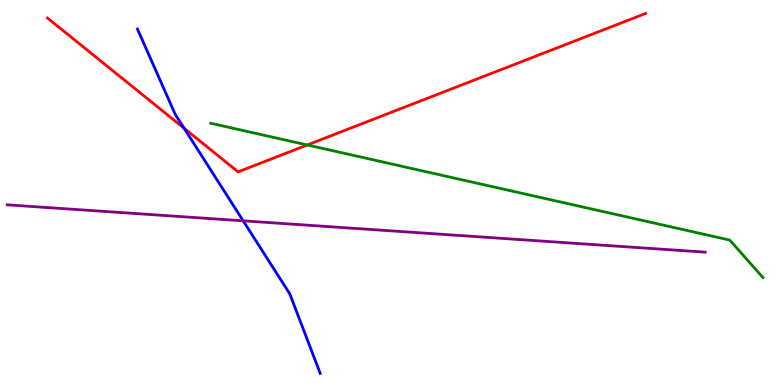[{'lines': ['blue', 'red'], 'intersections': [{'x': 2.38, 'y': 6.67}]}, {'lines': ['green', 'red'], 'intersections': [{'x': 3.96, 'y': 6.23}]}, {'lines': ['purple', 'red'], 'intersections': []}, {'lines': ['blue', 'green'], 'intersections': []}, {'lines': ['blue', 'purple'], 'intersections': [{'x': 3.14, 'y': 4.26}]}, {'lines': ['green', 'purple'], 'intersections': []}]